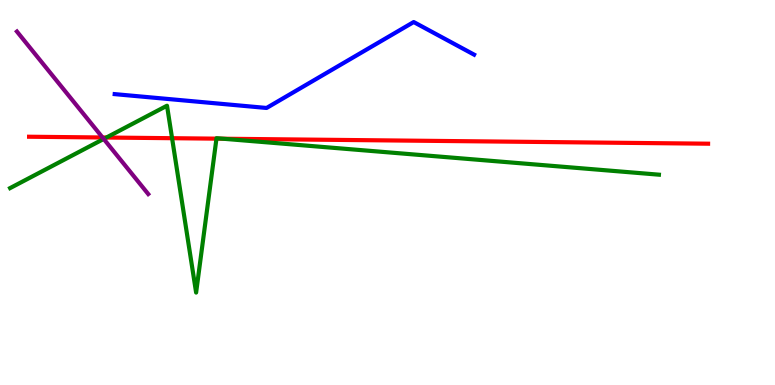[{'lines': ['blue', 'red'], 'intersections': []}, {'lines': ['green', 'red'], 'intersections': [{'x': 1.37, 'y': 6.43}, {'x': 2.22, 'y': 6.41}, {'x': 2.79, 'y': 6.4}, {'x': 2.88, 'y': 6.4}]}, {'lines': ['purple', 'red'], 'intersections': [{'x': 1.32, 'y': 6.43}]}, {'lines': ['blue', 'green'], 'intersections': []}, {'lines': ['blue', 'purple'], 'intersections': []}, {'lines': ['green', 'purple'], 'intersections': [{'x': 1.34, 'y': 6.39}]}]